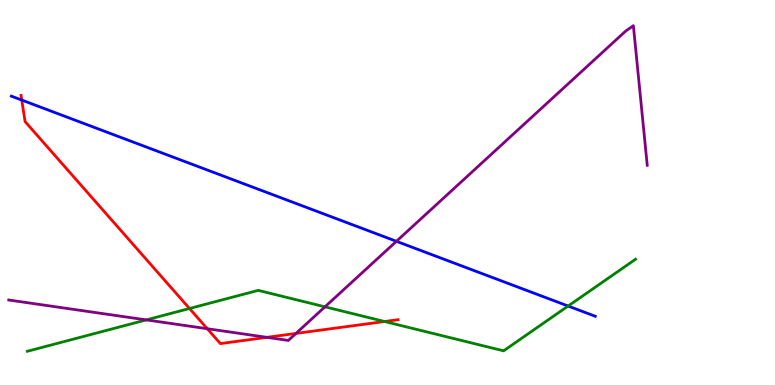[{'lines': ['blue', 'red'], 'intersections': [{'x': 0.281, 'y': 7.4}]}, {'lines': ['green', 'red'], 'intersections': [{'x': 2.45, 'y': 1.99}, {'x': 4.96, 'y': 1.65}]}, {'lines': ['purple', 'red'], 'intersections': [{'x': 2.67, 'y': 1.46}, {'x': 3.44, 'y': 1.24}, {'x': 3.82, 'y': 1.34}]}, {'lines': ['blue', 'green'], 'intersections': [{'x': 7.33, 'y': 2.05}]}, {'lines': ['blue', 'purple'], 'intersections': [{'x': 5.12, 'y': 3.73}]}, {'lines': ['green', 'purple'], 'intersections': [{'x': 1.89, 'y': 1.69}, {'x': 4.19, 'y': 2.03}]}]